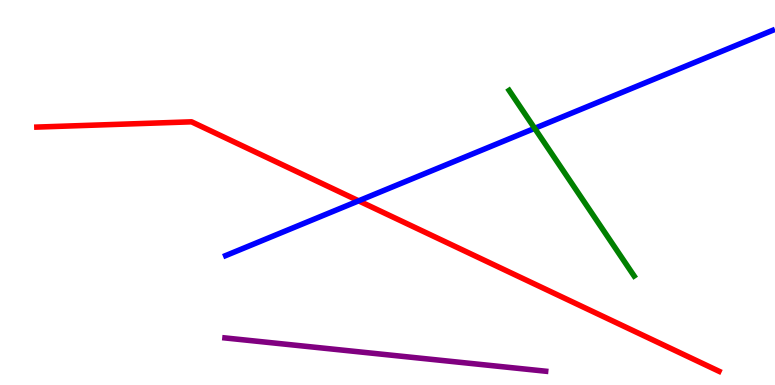[{'lines': ['blue', 'red'], 'intersections': [{'x': 4.63, 'y': 4.78}]}, {'lines': ['green', 'red'], 'intersections': []}, {'lines': ['purple', 'red'], 'intersections': []}, {'lines': ['blue', 'green'], 'intersections': [{'x': 6.9, 'y': 6.67}]}, {'lines': ['blue', 'purple'], 'intersections': []}, {'lines': ['green', 'purple'], 'intersections': []}]